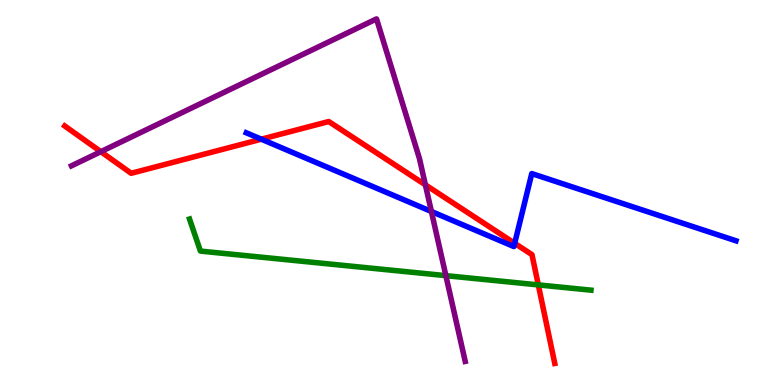[{'lines': ['blue', 'red'], 'intersections': [{'x': 3.37, 'y': 6.38}, {'x': 6.64, 'y': 3.68}]}, {'lines': ['green', 'red'], 'intersections': [{'x': 6.95, 'y': 2.6}]}, {'lines': ['purple', 'red'], 'intersections': [{'x': 1.3, 'y': 6.06}, {'x': 5.49, 'y': 5.2}]}, {'lines': ['blue', 'green'], 'intersections': []}, {'lines': ['blue', 'purple'], 'intersections': [{'x': 5.57, 'y': 4.51}]}, {'lines': ['green', 'purple'], 'intersections': [{'x': 5.75, 'y': 2.84}]}]